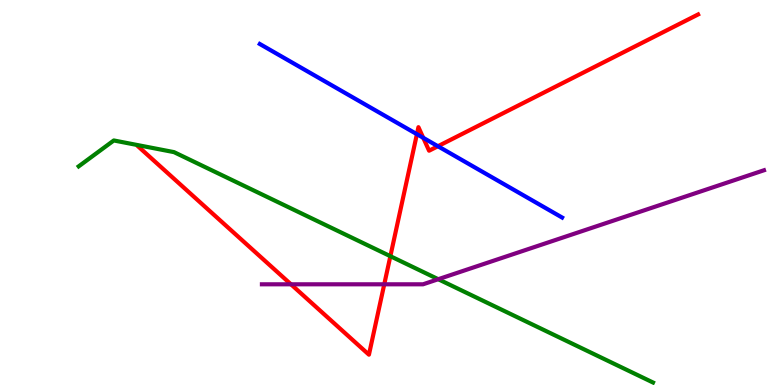[{'lines': ['blue', 'red'], 'intersections': [{'x': 5.38, 'y': 6.51}, {'x': 5.46, 'y': 6.42}, {'x': 5.65, 'y': 6.2}]}, {'lines': ['green', 'red'], 'intersections': [{'x': 5.04, 'y': 3.35}]}, {'lines': ['purple', 'red'], 'intersections': [{'x': 3.75, 'y': 2.62}, {'x': 4.96, 'y': 2.62}]}, {'lines': ['blue', 'green'], 'intersections': []}, {'lines': ['blue', 'purple'], 'intersections': []}, {'lines': ['green', 'purple'], 'intersections': [{'x': 5.65, 'y': 2.75}]}]